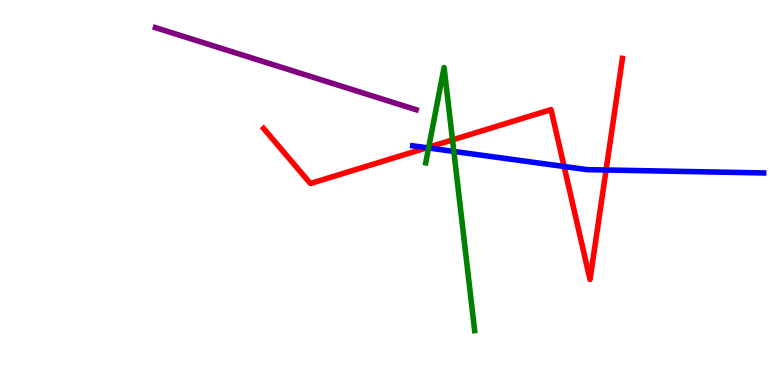[{'lines': ['blue', 'red'], 'intersections': [{'x': 5.51, 'y': 6.16}, {'x': 7.28, 'y': 5.68}, {'x': 7.82, 'y': 5.58}]}, {'lines': ['green', 'red'], 'intersections': [{'x': 5.53, 'y': 6.18}, {'x': 5.84, 'y': 6.37}]}, {'lines': ['purple', 'red'], 'intersections': []}, {'lines': ['blue', 'green'], 'intersections': [{'x': 5.53, 'y': 6.16}, {'x': 5.86, 'y': 6.07}]}, {'lines': ['blue', 'purple'], 'intersections': []}, {'lines': ['green', 'purple'], 'intersections': []}]